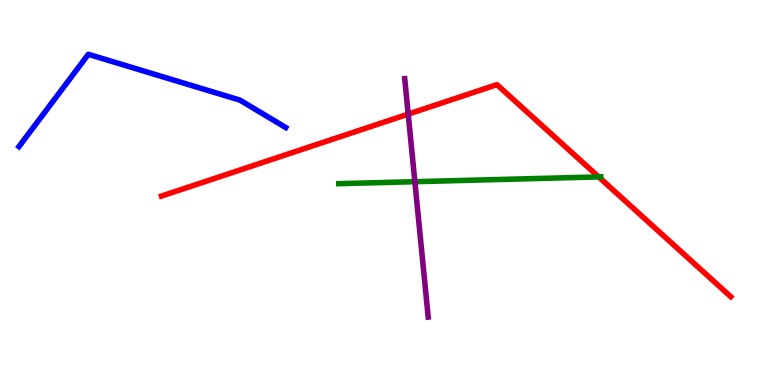[{'lines': ['blue', 'red'], 'intersections': []}, {'lines': ['green', 'red'], 'intersections': [{'x': 7.72, 'y': 5.4}]}, {'lines': ['purple', 'red'], 'intersections': [{'x': 5.27, 'y': 7.04}]}, {'lines': ['blue', 'green'], 'intersections': []}, {'lines': ['blue', 'purple'], 'intersections': []}, {'lines': ['green', 'purple'], 'intersections': [{'x': 5.35, 'y': 5.28}]}]